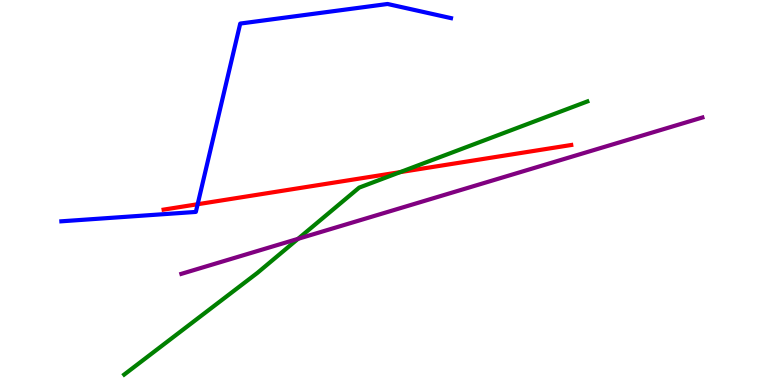[{'lines': ['blue', 'red'], 'intersections': [{'x': 2.55, 'y': 4.7}]}, {'lines': ['green', 'red'], 'intersections': [{'x': 5.16, 'y': 5.53}]}, {'lines': ['purple', 'red'], 'intersections': []}, {'lines': ['blue', 'green'], 'intersections': []}, {'lines': ['blue', 'purple'], 'intersections': []}, {'lines': ['green', 'purple'], 'intersections': [{'x': 3.85, 'y': 3.8}]}]